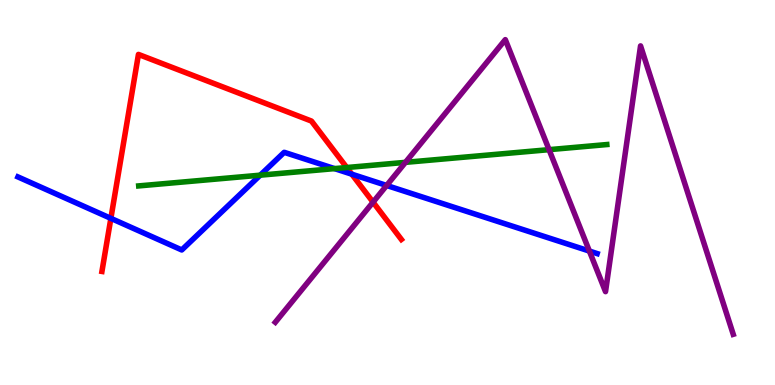[{'lines': ['blue', 'red'], 'intersections': [{'x': 1.43, 'y': 4.33}, {'x': 4.54, 'y': 5.48}]}, {'lines': ['green', 'red'], 'intersections': [{'x': 4.47, 'y': 5.65}]}, {'lines': ['purple', 'red'], 'intersections': [{'x': 4.81, 'y': 4.75}]}, {'lines': ['blue', 'green'], 'intersections': [{'x': 3.36, 'y': 5.45}, {'x': 4.32, 'y': 5.62}]}, {'lines': ['blue', 'purple'], 'intersections': [{'x': 4.99, 'y': 5.18}, {'x': 7.6, 'y': 3.48}]}, {'lines': ['green', 'purple'], 'intersections': [{'x': 5.23, 'y': 5.78}, {'x': 7.08, 'y': 6.11}]}]